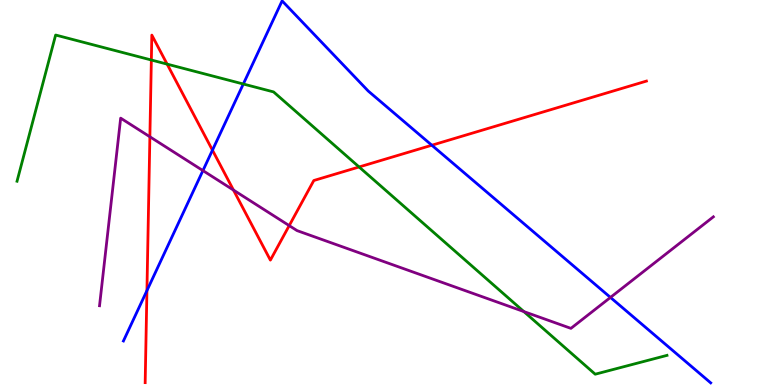[{'lines': ['blue', 'red'], 'intersections': [{'x': 1.9, 'y': 2.45}, {'x': 2.74, 'y': 6.1}, {'x': 5.57, 'y': 6.23}]}, {'lines': ['green', 'red'], 'intersections': [{'x': 1.95, 'y': 8.44}, {'x': 2.16, 'y': 8.33}, {'x': 4.63, 'y': 5.66}]}, {'lines': ['purple', 'red'], 'intersections': [{'x': 1.93, 'y': 6.45}, {'x': 3.01, 'y': 5.06}, {'x': 3.73, 'y': 4.14}]}, {'lines': ['blue', 'green'], 'intersections': [{'x': 3.14, 'y': 7.82}]}, {'lines': ['blue', 'purple'], 'intersections': [{'x': 2.62, 'y': 5.57}, {'x': 7.88, 'y': 2.27}]}, {'lines': ['green', 'purple'], 'intersections': [{'x': 6.76, 'y': 1.91}]}]